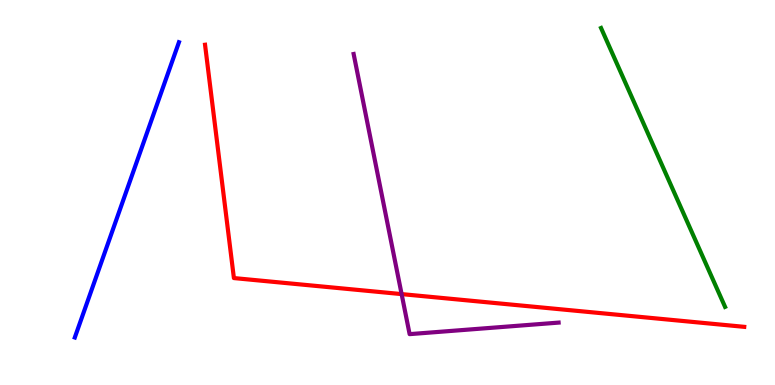[{'lines': ['blue', 'red'], 'intersections': []}, {'lines': ['green', 'red'], 'intersections': []}, {'lines': ['purple', 'red'], 'intersections': [{'x': 5.18, 'y': 2.36}]}, {'lines': ['blue', 'green'], 'intersections': []}, {'lines': ['blue', 'purple'], 'intersections': []}, {'lines': ['green', 'purple'], 'intersections': []}]